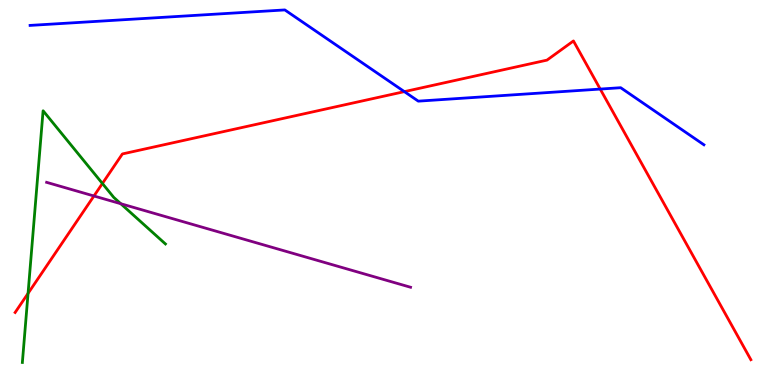[{'lines': ['blue', 'red'], 'intersections': [{'x': 5.22, 'y': 7.62}, {'x': 7.74, 'y': 7.69}]}, {'lines': ['green', 'red'], 'intersections': [{'x': 0.362, 'y': 2.38}, {'x': 1.32, 'y': 5.23}]}, {'lines': ['purple', 'red'], 'intersections': [{'x': 1.21, 'y': 4.91}]}, {'lines': ['blue', 'green'], 'intersections': []}, {'lines': ['blue', 'purple'], 'intersections': []}, {'lines': ['green', 'purple'], 'intersections': [{'x': 1.56, 'y': 4.71}]}]